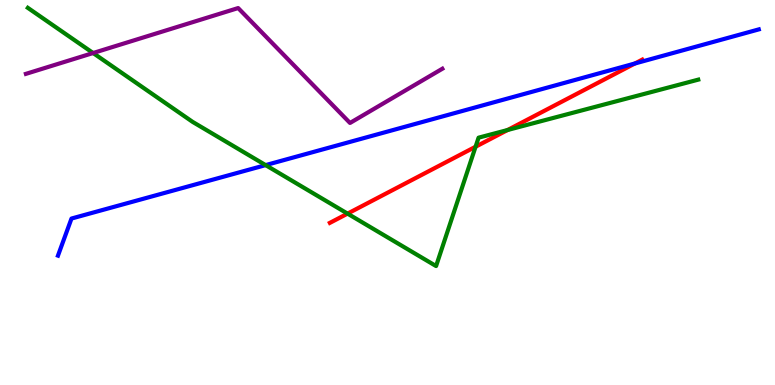[{'lines': ['blue', 'red'], 'intersections': [{'x': 8.19, 'y': 8.35}]}, {'lines': ['green', 'red'], 'intersections': [{'x': 4.48, 'y': 4.45}, {'x': 6.14, 'y': 6.19}, {'x': 6.55, 'y': 6.62}]}, {'lines': ['purple', 'red'], 'intersections': []}, {'lines': ['blue', 'green'], 'intersections': [{'x': 3.43, 'y': 5.71}]}, {'lines': ['blue', 'purple'], 'intersections': []}, {'lines': ['green', 'purple'], 'intersections': [{'x': 1.2, 'y': 8.62}]}]